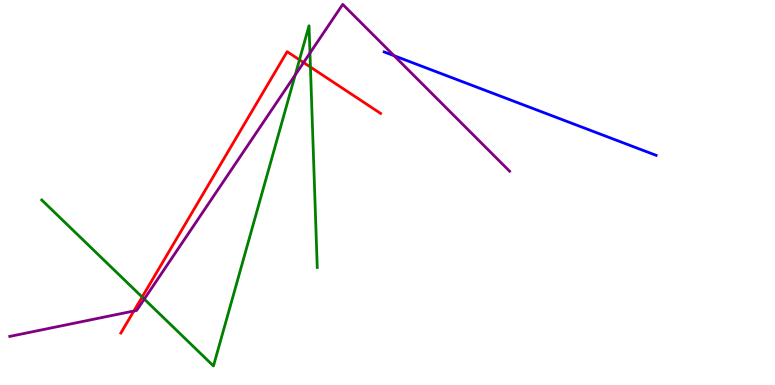[{'lines': ['blue', 'red'], 'intersections': []}, {'lines': ['green', 'red'], 'intersections': [{'x': 1.83, 'y': 2.29}, {'x': 3.86, 'y': 8.45}, {'x': 4.01, 'y': 8.26}]}, {'lines': ['purple', 'red'], 'intersections': [{'x': 1.73, 'y': 1.92}, {'x': 3.92, 'y': 8.38}]}, {'lines': ['blue', 'green'], 'intersections': []}, {'lines': ['blue', 'purple'], 'intersections': [{'x': 5.08, 'y': 8.55}]}, {'lines': ['green', 'purple'], 'intersections': [{'x': 1.86, 'y': 2.23}, {'x': 3.81, 'y': 8.05}, {'x': 4.0, 'y': 8.62}]}]